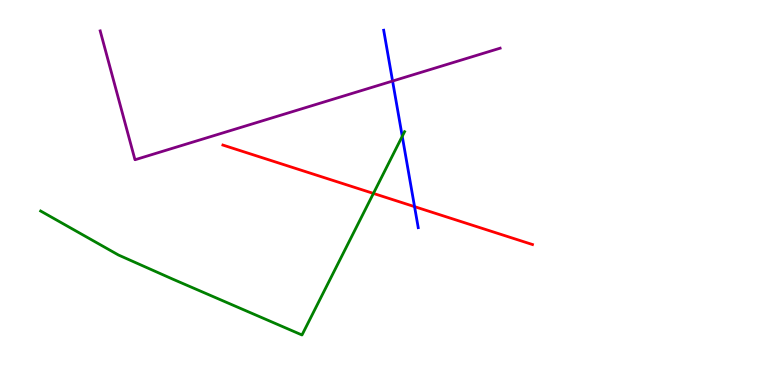[{'lines': ['blue', 'red'], 'intersections': [{'x': 5.35, 'y': 4.63}]}, {'lines': ['green', 'red'], 'intersections': [{'x': 4.82, 'y': 4.98}]}, {'lines': ['purple', 'red'], 'intersections': []}, {'lines': ['blue', 'green'], 'intersections': [{'x': 5.19, 'y': 6.46}]}, {'lines': ['blue', 'purple'], 'intersections': [{'x': 5.07, 'y': 7.89}]}, {'lines': ['green', 'purple'], 'intersections': []}]